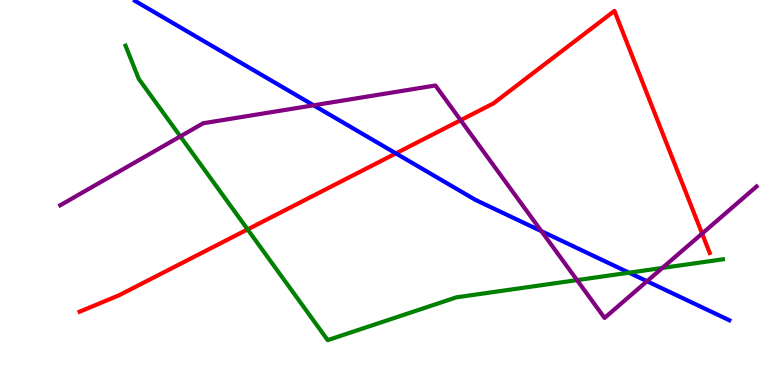[{'lines': ['blue', 'red'], 'intersections': [{'x': 5.11, 'y': 6.02}]}, {'lines': ['green', 'red'], 'intersections': [{'x': 3.19, 'y': 4.04}]}, {'lines': ['purple', 'red'], 'intersections': [{'x': 5.94, 'y': 6.88}, {'x': 9.06, 'y': 3.93}]}, {'lines': ['blue', 'green'], 'intersections': [{'x': 8.12, 'y': 2.92}]}, {'lines': ['blue', 'purple'], 'intersections': [{'x': 4.05, 'y': 7.27}, {'x': 6.99, 'y': 4.0}, {'x': 8.35, 'y': 2.7}]}, {'lines': ['green', 'purple'], 'intersections': [{'x': 2.33, 'y': 6.46}, {'x': 7.45, 'y': 2.72}, {'x': 8.55, 'y': 3.04}]}]